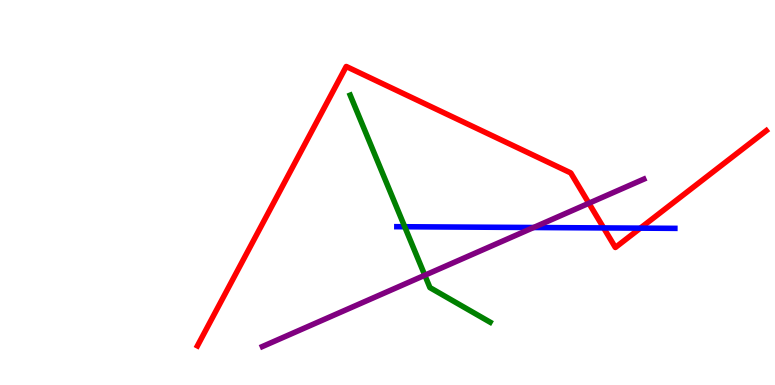[{'lines': ['blue', 'red'], 'intersections': [{'x': 7.79, 'y': 4.08}, {'x': 8.26, 'y': 4.07}]}, {'lines': ['green', 'red'], 'intersections': []}, {'lines': ['purple', 'red'], 'intersections': [{'x': 7.6, 'y': 4.72}]}, {'lines': ['blue', 'green'], 'intersections': [{'x': 5.22, 'y': 4.11}]}, {'lines': ['blue', 'purple'], 'intersections': [{'x': 6.89, 'y': 4.09}]}, {'lines': ['green', 'purple'], 'intersections': [{'x': 5.48, 'y': 2.85}]}]